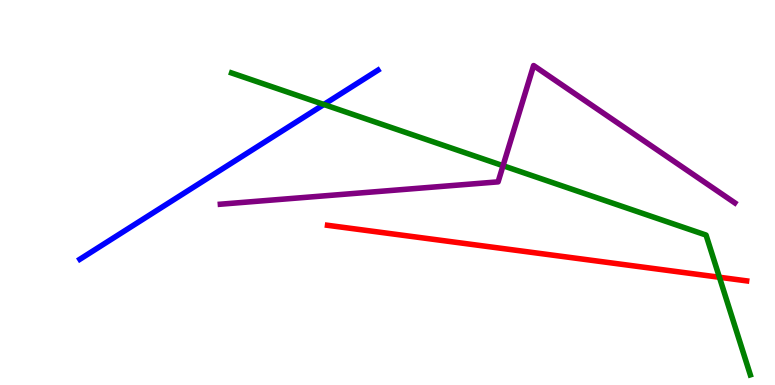[{'lines': ['blue', 'red'], 'intersections': []}, {'lines': ['green', 'red'], 'intersections': [{'x': 9.28, 'y': 2.8}]}, {'lines': ['purple', 'red'], 'intersections': []}, {'lines': ['blue', 'green'], 'intersections': [{'x': 4.18, 'y': 7.29}]}, {'lines': ['blue', 'purple'], 'intersections': []}, {'lines': ['green', 'purple'], 'intersections': [{'x': 6.49, 'y': 5.7}]}]